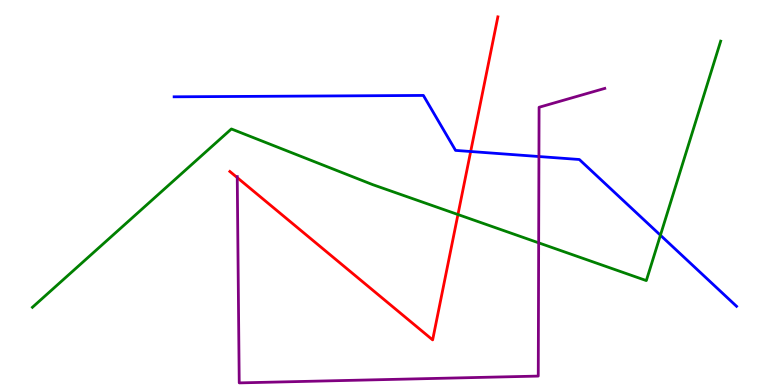[{'lines': ['blue', 'red'], 'intersections': [{'x': 6.07, 'y': 6.06}]}, {'lines': ['green', 'red'], 'intersections': [{'x': 5.91, 'y': 4.43}]}, {'lines': ['purple', 'red'], 'intersections': [{'x': 3.06, 'y': 5.39}]}, {'lines': ['blue', 'green'], 'intersections': [{'x': 8.52, 'y': 3.89}]}, {'lines': ['blue', 'purple'], 'intersections': [{'x': 6.95, 'y': 5.93}]}, {'lines': ['green', 'purple'], 'intersections': [{'x': 6.95, 'y': 3.69}]}]